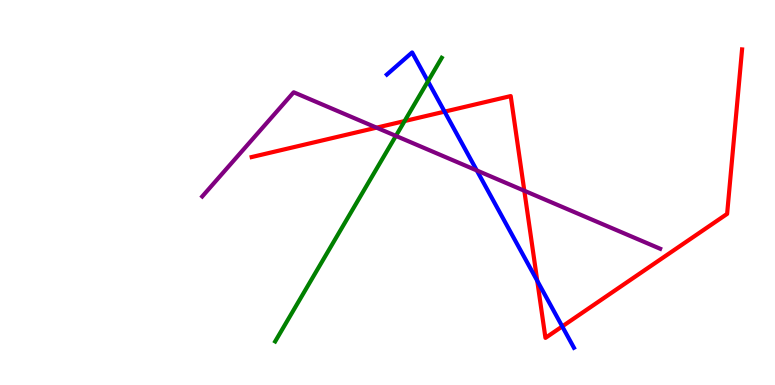[{'lines': ['blue', 'red'], 'intersections': [{'x': 5.74, 'y': 7.1}, {'x': 6.93, 'y': 2.71}, {'x': 7.25, 'y': 1.52}]}, {'lines': ['green', 'red'], 'intersections': [{'x': 5.22, 'y': 6.86}]}, {'lines': ['purple', 'red'], 'intersections': [{'x': 4.86, 'y': 6.68}, {'x': 6.77, 'y': 5.05}]}, {'lines': ['blue', 'green'], 'intersections': [{'x': 5.52, 'y': 7.89}]}, {'lines': ['blue', 'purple'], 'intersections': [{'x': 6.15, 'y': 5.57}]}, {'lines': ['green', 'purple'], 'intersections': [{'x': 5.11, 'y': 6.47}]}]